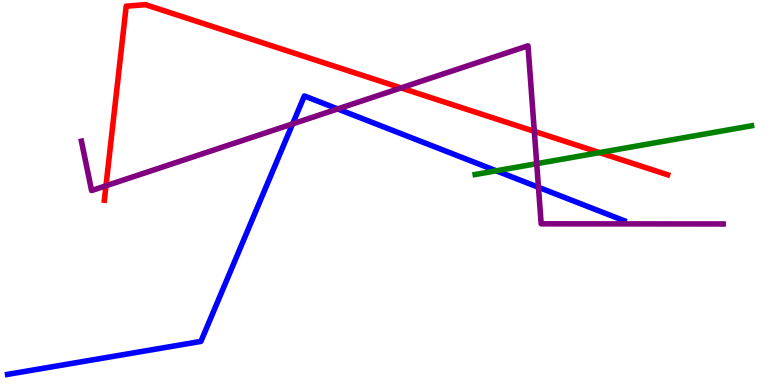[{'lines': ['blue', 'red'], 'intersections': []}, {'lines': ['green', 'red'], 'intersections': [{'x': 7.74, 'y': 6.04}]}, {'lines': ['purple', 'red'], 'intersections': [{'x': 1.37, 'y': 5.17}, {'x': 5.17, 'y': 7.72}, {'x': 6.89, 'y': 6.59}]}, {'lines': ['blue', 'green'], 'intersections': [{'x': 6.4, 'y': 5.56}]}, {'lines': ['blue', 'purple'], 'intersections': [{'x': 3.78, 'y': 6.78}, {'x': 4.36, 'y': 7.17}, {'x': 6.95, 'y': 5.14}]}, {'lines': ['green', 'purple'], 'intersections': [{'x': 6.93, 'y': 5.75}]}]